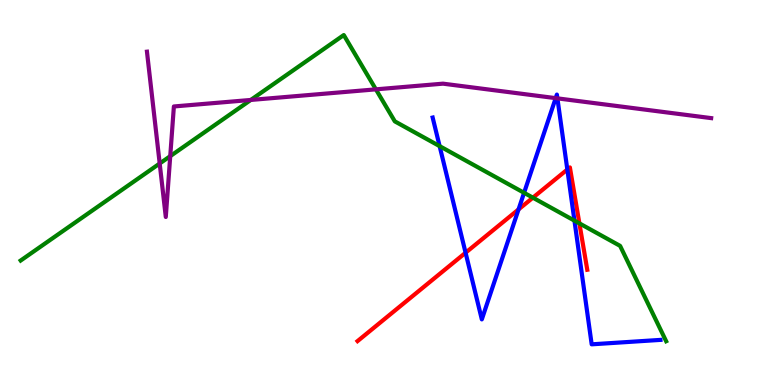[{'lines': ['blue', 'red'], 'intersections': [{'x': 6.01, 'y': 3.44}, {'x': 6.69, 'y': 4.56}, {'x': 7.32, 'y': 5.6}]}, {'lines': ['green', 'red'], 'intersections': [{'x': 6.88, 'y': 4.87}, {'x': 7.48, 'y': 4.2}]}, {'lines': ['purple', 'red'], 'intersections': []}, {'lines': ['blue', 'green'], 'intersections': [{'x': 5.67, 'y': 6.2}, {'x': 6.76, 'y': 4.99}, {'x': 7.41, 'y': 4.27}]}, {'lines': ['blue', 'purple'], 'intersections': [{'x': 7.17, 'y': 7.45}, {'x': 7.19, 'y': 7.45}]}, {'lines': ['green', 'purple'], 'intersections': [{'x': 2.06, 'y': 5.75}, {'x': 2.2, 'y': 5.94}, {'x': 3.24, 'y': 7.4}, {'x': 4.85, 'y': 7.68}]}]